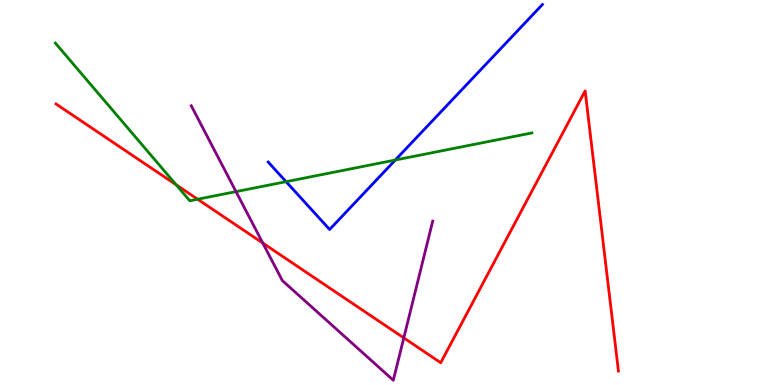[{'lines': ['blue', 'red'], 'intersections': []}, {'lines': ['green', 'red'], 'intersections': [{'x': 2.27, 'y': 5.2}, {'x': 2.55, 'y': 4.83}]}, {'lines': ['purple', 'red'], 'intersections': [{'x': 3.39, 'y': 3.69}, {'x': 5.21, 'y': 1.22}]}, {'lines': ['blue', 'green'], 'intersections': [{'x': 3.69, 'y': 5.28}, {'x': 5.1, 'y': 5.84}]}, {'lines': ['blue', 'purple'], 'intersections': []}, {'lines': ['green', 'purple'], 'intersections': [{'x': 3.05, 'y': 5.02}]}]